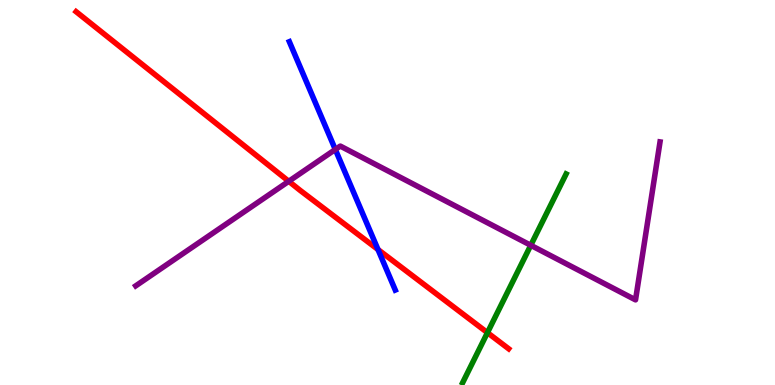[{'lines': ['blue', 'red'], 'intersections': [{'x': 4.88, 'y': 3.52}]}, {'lines': ['green', 'red'], 'intersections': [{'x': 6.29, 'y': 1.36}]}, {'lines': ['purple', 'red'], 'intersections': [{'x': 3.73, 'y': 5.29}]}, {'lines': ['blue', 'green'], 'intersections': []}, {'lines': ['blue', 'purple'], 'intersections': [{'x': 4.33, 'y': 6.12}]}, {'lines': ['green', 'purple'], 'intersections': [{'x': 6.85, 'y': 3.63}]}]